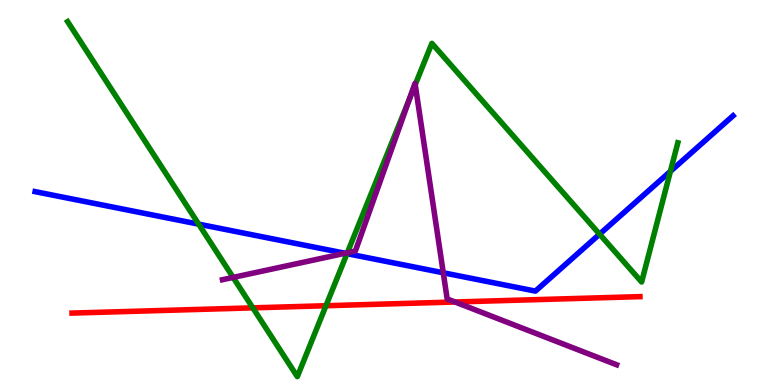[{'lines': ['blue', 'red'], 'intersections': []}, {'lines': ['green', 'red'], 'intersections': [{'x': 3.26, 'y': 2.0}, {'x': 4.21, 'y': 2.06}]}, {'lines': ['purple', 'red'], 'intersections': [{'x': 5.87, 'y': 2.16}]}, {'lines': ['blue', 'green'], 'intersections': [{'x': 2.56, 'y': 4.18}, {'x': 4.48, 'y': 3.41}, {'x': 7.74, 'y': 3.92}, {'x': 8.65, 'y': 5.55}]}, {'lines': ['blue', 'purple'], 'intersections': [{'x': 4.45, 'y': 3.42}, {'x': 5.72, 'y': 2.91}]}, {'lines': ['green', 'purple'], 'intersections': [{'x': 3.01, 'y': 2.79}, {'x': 4.48, 'y': 3.43}, {'x': 5.29, 'y': 7.45}, {'x': 5.36, 'y': 7.8}]}]